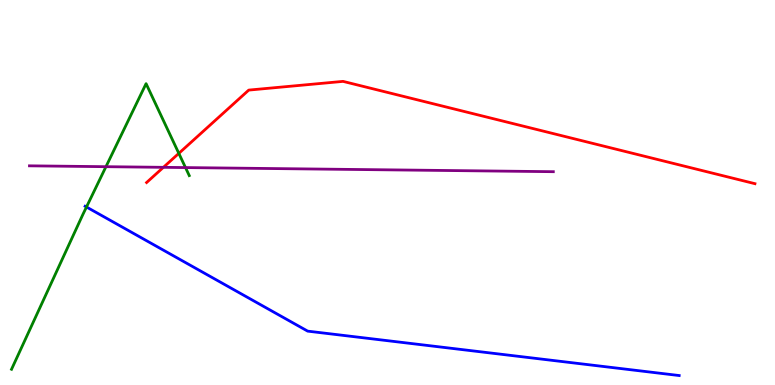[{'lines': ['blue', 'red'], 'intersections': []}, {'lines': ['green', 'red'], 'intersections': [{'x': 2.31, 'y': 6.02}]}, {'lines': ['purple', 'red'], 'intersections': [{'x': 2.11, 'y': 5.65}]}, {'lines': ['blue', 'green'], 'intersections': [{'x': 1.12, 'y': 4.62}]}, {'lines': ['blue', 'purple'], 'intersections': []}, {'lines': ['green', 'purple'], 'intersections': [{'x': 1.37, 'y': 5.67}, {'x': 2.39, 'y': 5.65}]}]